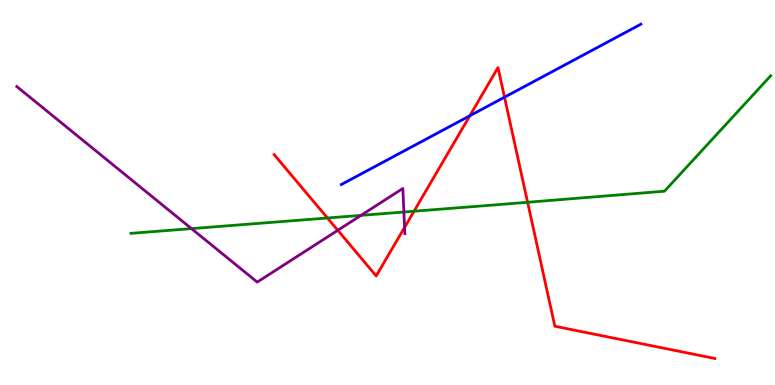[{'lines': ['blue', 'red'], 'intersections': [{'x': 6.06, 'y': 6.99}, {'x': 6.51, 'y': 7.48}]}, {'lines': ['green', 'red'], 'intersections': [{'x': 4.23, 'y': 4.34}, {'x': 5.34, 'y': 4.51}, {'x': 6.81, 'y': 4.75}]}, {'lines': ['purple', 'red'], 'intersections': [{'x': 4.36, 'y': 4.02}, {'x': 5.22, 'y': 4.09}]}, {'lines': ['blue', 'green'], 'intersections': []}, {'lines': ['blue', 'purple'], 'intersections': []}, {'lines': ['green', 'purple'], 'intersections': [{'x': 2.47, 'y': 4.06}, {'x': 4.66, 'y': 4.41}, {'x': 5.21, 'y': 4.49}]}]